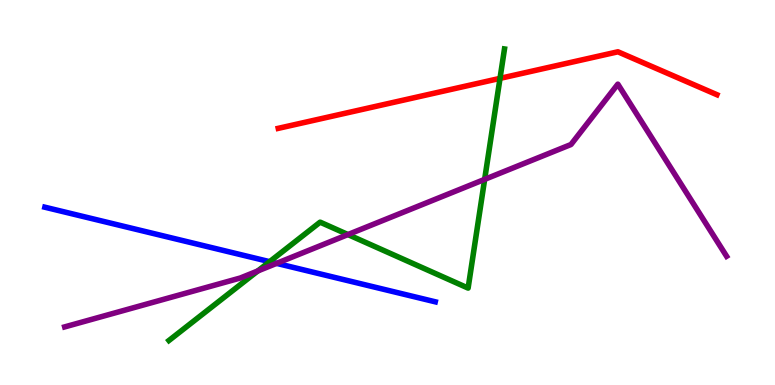[{'lines': ['blue', 'red'], 'intersections': []}, {'lines': ['green', 'red'], 'intersections': [{'x': 6.45, 'y': 7.96}]}, {'lines': ['purple', 'red'], 'intersections': []}, {'lines': ['blue', 'green'], 'intersections': [{'x': 3.48, 'y': 3.2}]}, {'lines': ['blue', 'purple'], 'intersections': [{'x': 3.57, 'y': 3.16}]}, {'lines': ['green', 'purple'], 'intersections': [{'x': 3.33, 'y': 2.96}, {'x': 4.49, 'y': 3.91}, {'x': 6.25, 'y': 5.34}]}]